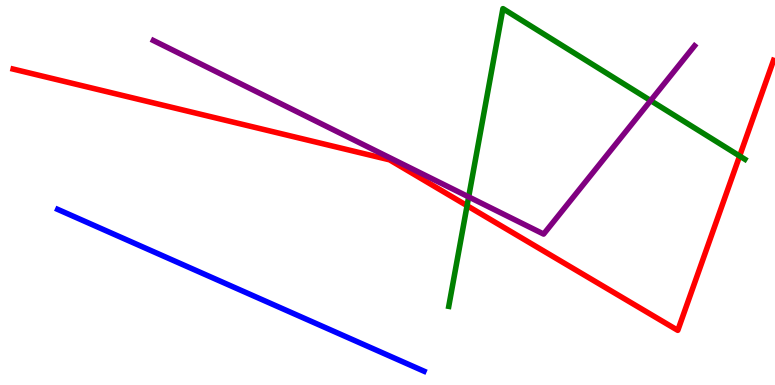[{'lines': ['blue', 'red'], 'intersections': []}, {'lines': ['green', 'red'], 'intersections': [{'x': 6.03, 'y': 4.66}, {'x': 9.54, 'y': 5.95}]}, {'lines': ['purple', 'red'], 'intersections': []}, {'lines': ['blue', 'green'], 'intersections': []}, {'lines': ['blue', 'purple'], 'intersections': []}, {'lines': ['green', 'purple'], 'intersections': [{'x': 6.05, 'y': 4.89}, {'x': 8.4, 'y': 7.39}]}]